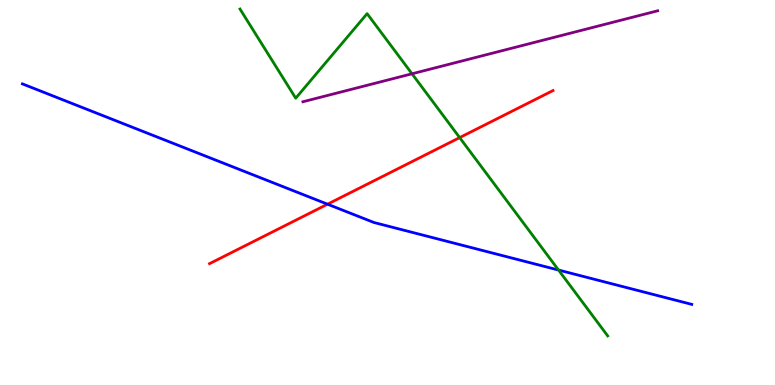[{'lines': ['blue', 'red'], 'intersections': [{'x': 4.23, 'y': 4.7}]}, {'lines': ['green', 'red'], 'intersections': [{'x': 5.93, 'y': 6.43}]}, {'lines': ['purple', 'red'], 'intersections': []}, {'lines': ['blue', 'green'], 'intersections': [{'x': 7.21, 'y': 2.99}]}, {'lines': ['blue', 'purple'], 'intersections': []}, {'lines': ['green', 'purple'], 'intersections': [{'x': 5.32, 'y': 8.08}]}]